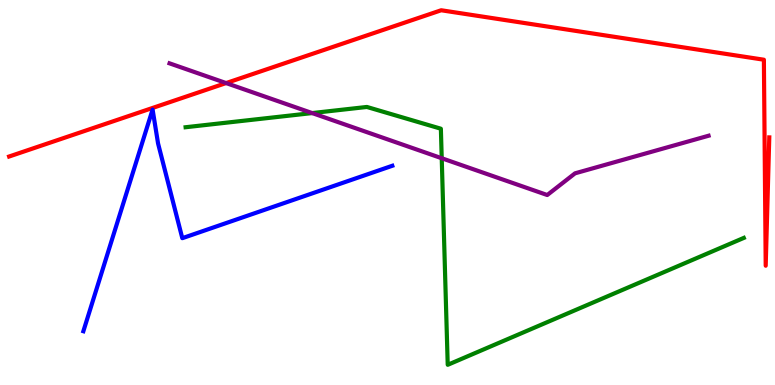[{'lines': ['blue', 'red'], 'intersections': []}, {'lines': ['green', 'red'], 'intersections': []}, {'lines': ['purple', 'red'], 'intersections': [{'x': 2.92, 'y': 7.84}]}, {'lines': ['blue', 'green'], 'intersections': []}, {'lines': ['blue', 'purple'], 'intersections': []}, {'lines': ['green', 'purple'], 'intersections': [{'x': 4.03, 'y': 7.06}, {'x': 5.7, 'y': 5.89}]}]